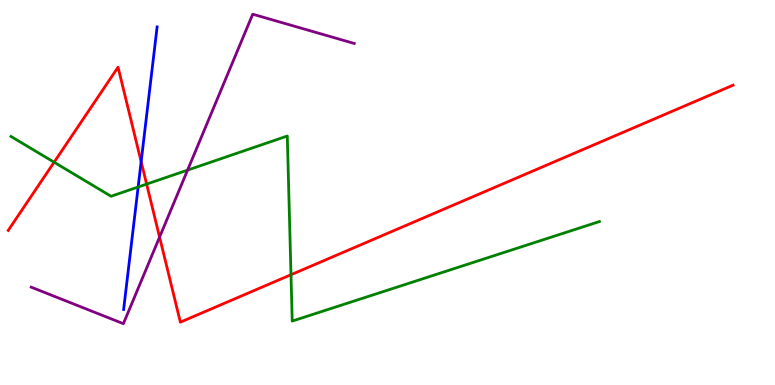[{'lines': ['blue', 'red'], 'intersections': [{'x': 1.82, 'y': 5.8}]}, {'lines': ['green', 'red'], 'intersections': [{'x': 0.698, 'y': 5.79}, {'x': 1.89, 'y': 5.22}, {'x': 3.75, 'y': 2.86}]}, {'lines': ['purple', 'red'], 'intersections': [{'x': 2.06, 'y': 3.84}]}, {'lines': ['blue', 'green'], 'intersections': [{'x': 1.78, 'y': 5.14}]}, {'lines': ['blue', 'purple'], 'intersections': []}, {'lines': ['green', 'purple'], 'intersections': [{'x': 2.42, 'y': 5.58}]}]